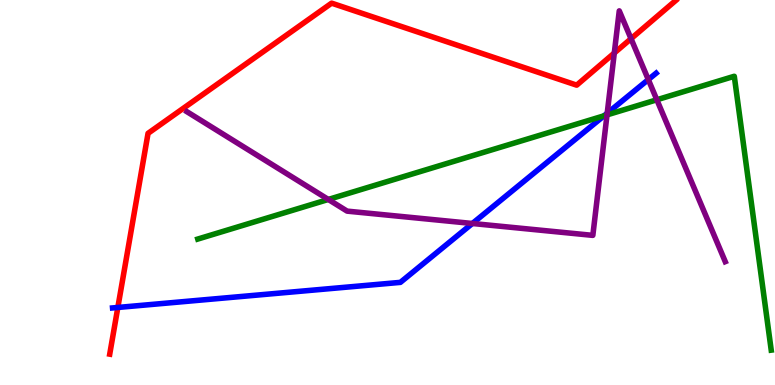[{'lines': ['blue', 'red'], 'intersections': [{'x': 1.52, 'y': 2.01}]}, {'lines': ['green', 'red'], 'intersections': []}, {'lines': ['purple', 'red'], 'intersections': [{'x': 7.93, 'y': 8.62}, {'x': 8.14, 'y': 8.99}]}, {'lines': ['blue', 'green'], 'intersections': [{'x': 7.79, 'y': 6.99}]}, {'lines': ['blue', 'purple'], 'intersections': [{'x': 6.1, 'y': 4.2}, {'x': 7.84, 'y': 7.06}, {'x': 8.37, 'y': 7.93}]}, {'lines': ['green', 'purple'], 'intersections': [{'x': 4.24, 'y': 4.82}, {'x': 7.83, 'y': 7.02}, {'x': 8.48, 'y': 7.41}]}]